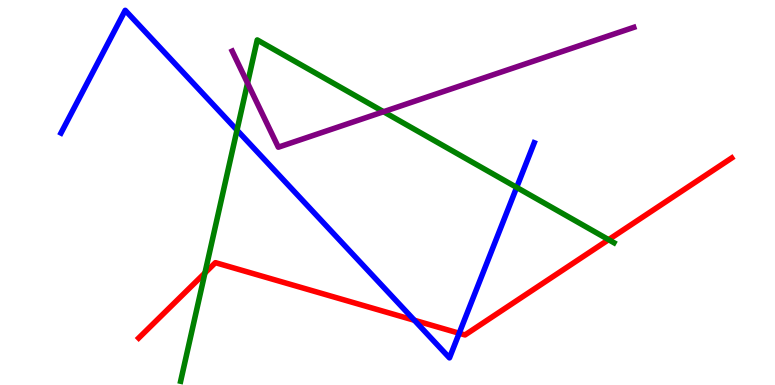[{'lines': ['blue', 'red'], 'intersections': [{'x': 5.35, 'y': 1.68}, {'x': 5.93, 'y': 1.34}]}, {'lines': ['green', 'red'], 'intersections': [{'x': 2.64, 'y': 2.91}, {'x': 7.85, 'y': 3.77}]}, {'lines': ['purple', 'red'], 'intersections': []}, {'lines': ['blue', 'green'], 'intersections': [{'x': 3.06, 'y': 6.62}, {'x': 6.67, 'y': 5.13}]}, {'lines': ['blue', 'purple'], 'intersections': []}, {'lines': ['green', 'purple'], 'intersections': [{'x': 3.19, 'y': 7.84}, {'x': 4.95, 'y': 7.1}]}]